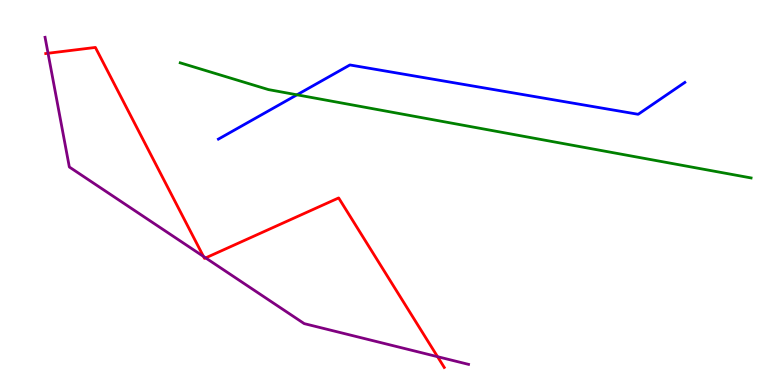[{'lines': ['blue', 'red'], 'intersections': []}, {'lines': ['green', 'red'], 'intersections': []}, {'lines': ['purple', 'red'], 'intersections': [{'x': 0.62, 'y': 8.62}, {'x': 2.63, 'y': 3.34}, {'x': 2.65, 'y': 3.3}, {'x': 5.65, 'y': 0.736}]}, {'lines': ['blue', 'green'], 'intersections': [{'x': 3.83, 'y': 7.54}]}, {'lines': ['blue', 'purple'], 'intersections': []}, {'lines': ['green', 'purple'], 'intersections': []}]